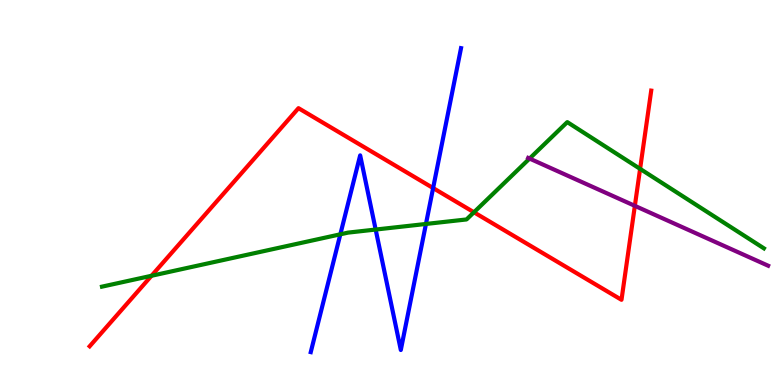[{'lines': ['blue', 'red'], 'intersections': [{'x': 5.59, 'y': 5.12}]}, {'lines': ['green', 'red'], 'intersections': [{'x': 1.95, 'y': 2.84}, {'x': 6.12, 'y': 4.49}, {'x': 8.26, 'y': 5.61}]}, {'lines': ['purple', 'red'], 'intersections': [{'x': 8.19, 'y': 4.65}]}, {'lines': ['blue', 'green'], 'intersections': [{'x': 4.39, 'y': 3.91}, {'x': 4.85, 'y': 4.04}, {'x': 5.5, 'y': 4.18}]}, {'lines': ['blue', 'purple'], 'intersections': []}, {'lines': ['green', 'purple'], 'intersections': [{'x': 6.83, 'y': 5.88}]}]